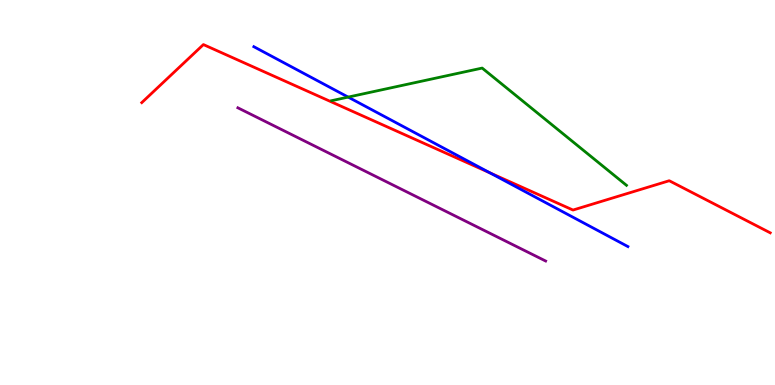[{'lines': ['blue', 'red'], 'intersections': [{'x': 6.32, 'y': 5.51}]}, {'lines': ['green', 'red'], 'intersections': []}, {'lines': ['purple', 'red'], 'intersections': []}, {'lines': ['blue', 'green'], 'intersections': [{'x': 4.49, 'y': 7.48}]}, {'lines': ['blue', 'purple'], 'intersections': []}, {'lines': ['green', 'purple'], 'intersections': []}]